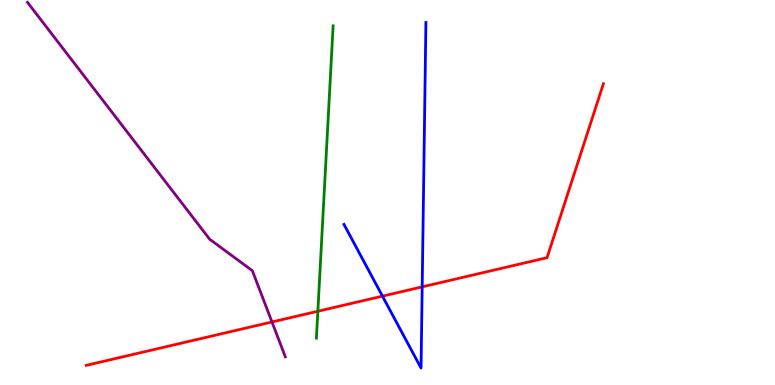[{'lines': ['blue', 'red'], 'intersections': [{'x': 4.94, 'y': 2.31}, {'x': 5.45, 'y': 2.55}]}, {'lines': ['green', 'red'], 'intersections': [{'x': 4.1, 'y': 1.92}]}, {'lines': ['purple', 'red'], 'intersections': [{'x': 3.51, 'y': 1.64}]}, {'lines': ['blue', 'green'], 'intersections': []}, {'lines': ['blue', 'purple'], 'intersections': []}, {'lines': ['green', 'purple'], 'intersections': []}]